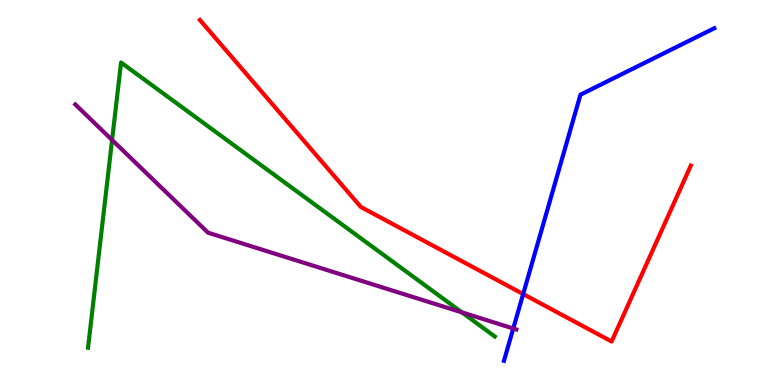[{'lines': ['blue', 'red'], 'intersections': [{'x': 6.75, 'y': 2.36}]}, {'lines': ['green', 'red'], 'intersections': []}, {'lines': ['purple', 'red'], 'intersections': []}, {'lines': ['blue', 'green'], 'intersections': []}, {'lines': ['blue', 'purple'], 'intersections': [{'x': 6.62, 'y': 1.47}]}, {'lines': ['green', 'purple'], 'intersections': [{'x': 1.45, 'y': 6.36}, {'x': 5.96, 'y': 1.89}]}]